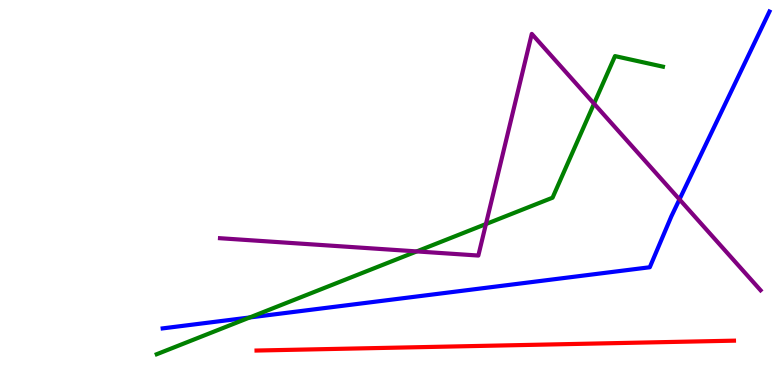[{'lines': ['blue', 'red'], 'intersections': []}, {'lines': ['green', 'red'], 'intersections': []}, {'lines': ['purple', 'red'], 'intersections': []}, {'lines': ['blue', 'green'], 'intersections': [{'x': 3.22, 'y': 1.75}]}, {'lines': ['blue', 'purple'], 'intersections': [{'x': 8.77, 'y': 4.82}]}, {'lines': ['green', 'purple'], 'intersections': [{'x': 5.38, 'y': 3.47}, {'x': 6.27, 'y': 4.18}, {'x': 7.66, 'y': 7.31}]}]